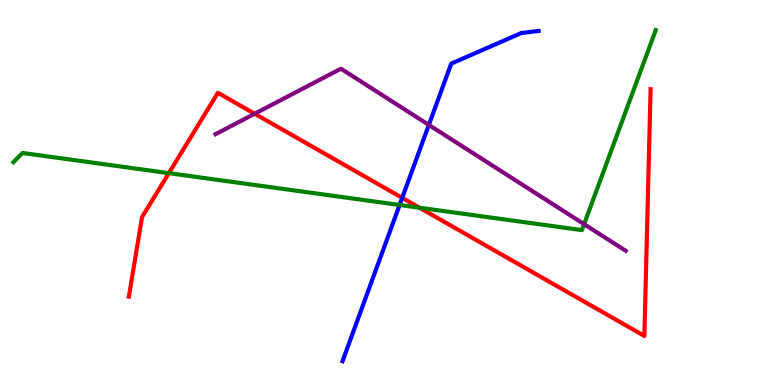[{'lines': ['blue', 'red'], 'intersections': [{'x': 5.19, 'y': 4.86}]}, {'lines': ['green', 'red'], 'intersections': [{'x': 2.18, 'y': 5.5}, {'x': 5.41, 'y': 4.6}]}, {'lines': ['purple', 'red'], 'intersections': [{'x': 3.29, 'y': 7.05}]}, {'lines': ['blue', 'green'], 'intersections': [{'x': 5.16, 'y': 4.68}]}, {'lines': ['blue', 'purple'], 'intersections': [{'x': 5.53, 'y': 6.76}]}, {'lines': ['green', 'purple'], 'intersections': [{'x': 7.54, 'y': 4.18}]}]